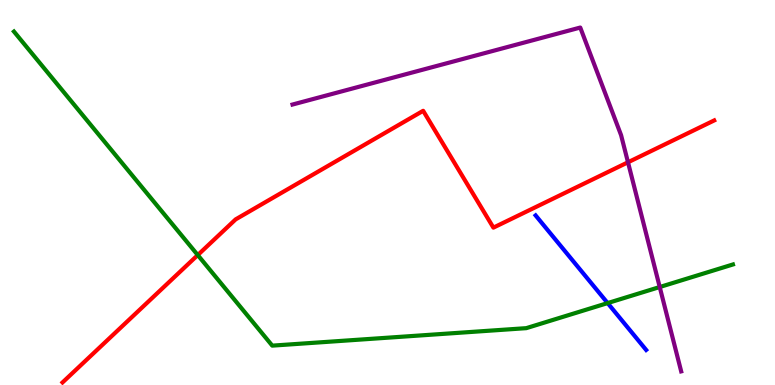[{'lines': ['blue', 'red'], 'intersections': []}, {'lines': ['green', 'red'], 'intersections': [{'x': 2.55, 'y': 3.38}]}, {'lines': ['purple', 'red'], 'intersections': [{'x': 8.1, 'y': 5.78}]}, {'lines': ['blue', 'green'], 'intersections': [{'x': 7.84, 'y': 2.13}]}, {'lines': ['blue', 'purple'], 'intersections': []}, {'lines': ['green', 'purple'], 'intersections': [{'x': 8.51, 'y': 2.54}]}]